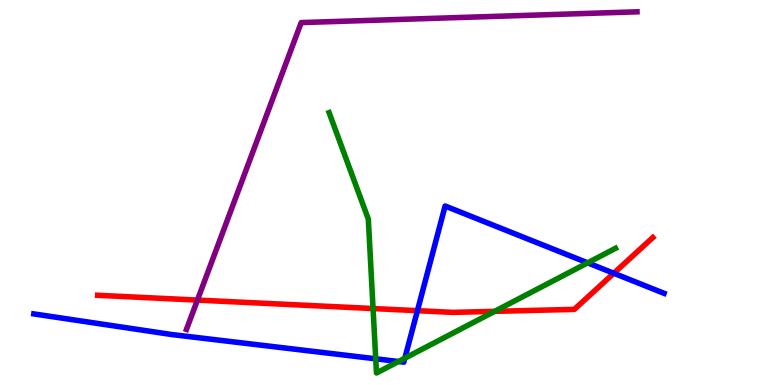[{'lines': ['blue', 'red'], 'intersections': [{'x': 5.39, 'y': 1.93}, {'x': 7.92, 'y': 2.9}]}, {'lines': ['green', 'red'], 'intersections': [{'x': 4.81, 'y': 1.99}, {'x': 6.38, 'y': 1.91}]}, {'lines': ['purple', 'red'], 'intersections': [{'x': 2.55, 'y': 2.21}]}, {'lines': ['blue', 'green'], 'intersections': [{'x': 4.85, 'y': 0.68}, {'x': 5.14, 'y': 0.61}, {'x': 5.22, 'y': 0.697}, {'x': 7.58, 'y': 3.17}]}, {'lines': ['blue', 'purple'], 'intersections': []}, {'lines': ['green', 'purple'], 'intersections': []}]